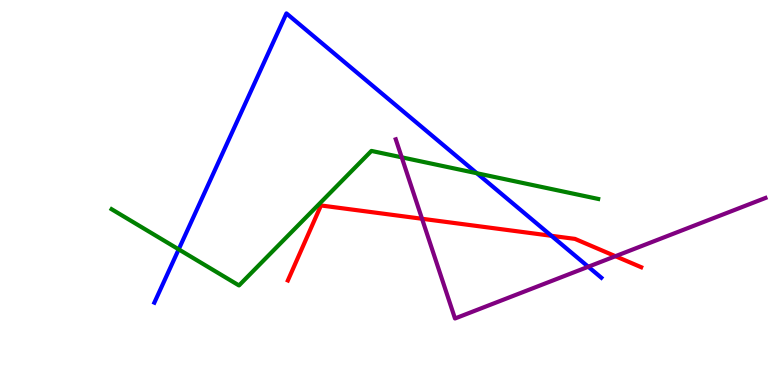[{'lines': ['blue', 'red'], 'intersections': [{'x': 7.11, 'y': 3.88}]}, {'lines': ['green', 'red'], 'intersections': []}, {'lines': ['purple', 'red'], 'intersections': [{'x': 5.45, 'y': 4.32}, {'x': 7.94, 'y': 3.35}]}, {'lines': ['blue', 'green'], 'intersections': [{'x': 2.31, 'y': 3.52}, {'x': 6.15, 'y': 5.5}]}, {'lines': ['blue', 'purple'], 'intersections': [{'x': 7.59, 'y': 3.07}]}, {'lines': ['green', 'purple'], 'intersections': [{'x': 5.18, 'y': 5.91}]}]